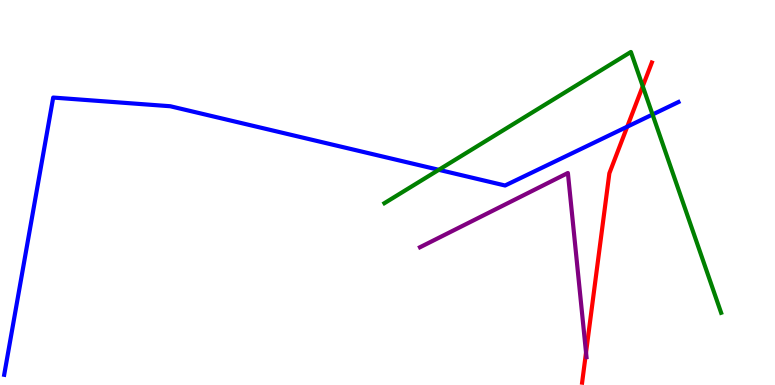[{'lines': ['blue', 'red'], 'intersections': [{'x': 8.09, 'y': 6.71}]}, {'lines': ['green', 'red'], 'intersections': [{'x': 8.29, 'y': 7.76}]}, {'lines': ['purple', 'red'], 'intersections': [{'x': 7.56, 'y': 0.843}]}, {'lines': ['blue', 'green'], 'intersections': [{'x': 5.66, 'y': 5.59}, {'x': 8.42, 'y': 7.03}]}, {'lines': ['blue', 'purple'], 'intersections': []}, {'lines': ['green', 'purple'], 'intersections': []}]